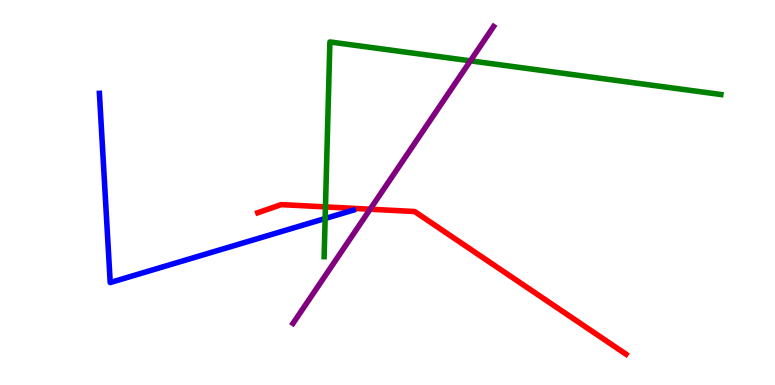[{'lines': ['blue', 'red'], 'intersections': []}, {'lines': ['green', 'red'], 'intersections': [{'x': 4.2, 'y': 4.63}]}, {'lines': ['purple', 'red'], 'intersections': [{'x': 4.78, 'y': 4.57}]}, {'lines': ['blue', 'green'], 'intersections': [{'x': 4.2, 'y': 4.32}]}, {'lines': ['blue', 'purple'], 'intersections': []}, {'lines': ['green', 'purple'], 'intersections': [{'x': 6.07, 'y': 8.42}]}]